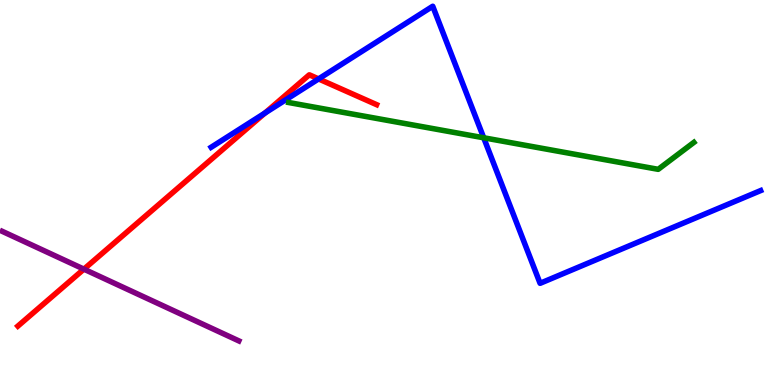[{'lines': ['blue', 'red'], 'intersections': [{'x': 3.42, 'y': 7.06}, {'x': 4.11, 'y': 7.95}]}, {'lines': ['green', 'red'], 'intersections': []}, {'lines': ['purple', 'red'], 'intersections': [{'x': 1.08, 'y': 3.01}]}, {'lines': ['blue', 'green'], 'intersections': [{'x': 6.24, 'y': 6.42}]}, {'lines': ['blue', 'purple'], 'intersections': []}, {'lines': ['green', 'purple'], 'intersections': []}]